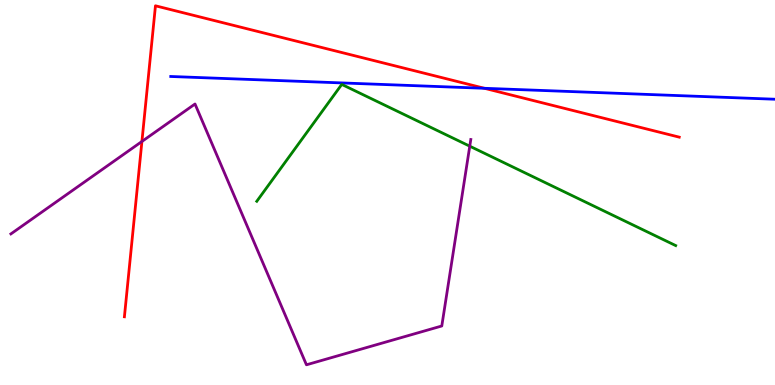[{'lines': ['blue', 'red'], 'intersections': [{'x': 6.25, 'y': 7.71}]}, {'lines': ['green', 'red'], 'intersections': []}, {'lines': ['purple', 'red'], 'intersections': [{'x': 1.83, 'y': 6.33}]}, {'lines': ['blue', 'green'], 'intersections': []}, {'lines': ['blue', 'purple'], 'intersections': []}, {'lines': ['green', 'purple'], 'intersections': [{'x': 6.06, 'y': 6.2}]}]